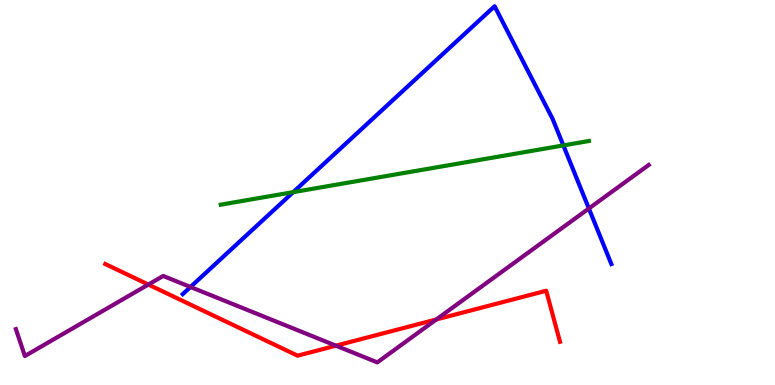[{'lines': ['blue', 'red'], 'intersections': []}, {'lines': ['green', 'red'], 'intersections': []}, {'lines': ['purple', 'red'], 'intersections': [{'x': 1.91, 'y': 2.61}, {'x': 4.33, 'y': 1.02}, {'x': 5.63, 'y': 1.7}]}, {'lines': ['blue', 'green'], 'intersections': [{'x': 3.78, 'y': 5.01}, {'x': 7.27, 'y': 6.22}]}, {'lines': ['blue', 'purple'], 'intersections': [{'x': 2.46, 'y': 2.55}, {'x': 7.6, 'y': 4.58}]}, {'lines': ['green', 'purple'], 'intersections': []}]